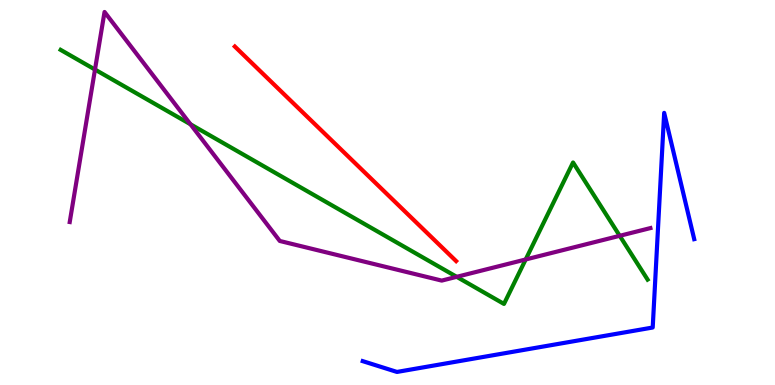[{'lines': ['blue', 'red'], 'intersections': []}, {'lines': ['green', 'red'], 'intersections': []}, {'lines': ['purple', 'red'], 'intersections': []}, {'lines': ['blue', 'green'], 'intersections': []}, {'lines': ['blue', 'purple'], 'intersections': []}, {'lines': ['green', 'purple'], 'intersections': [{'x': 1.23, 'y': 8.19}, {'x': 2.46, 'y': 6.77}, {'x': 5.89, 'y': 2.81}, {'x': 6.78, 'y': 3.26}, {'x': 8.0, 'y': 3.88}]}]